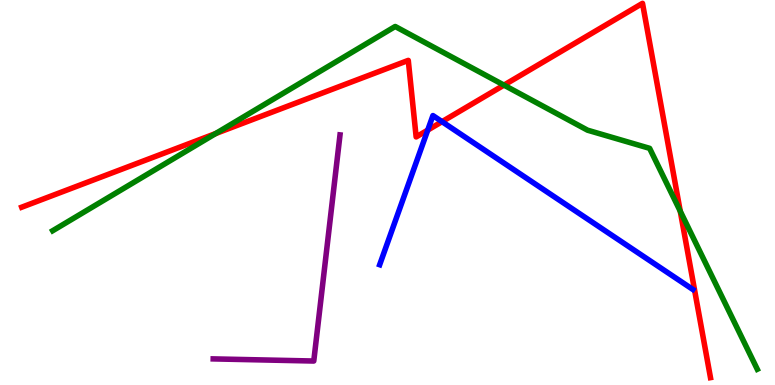[{'lines': ['blue', 'red'], 'intersections': [{'x': 5.52, 'y': 6.62}, {'x': 5.7, 'y': 6.84}]}, {'lines': ['green', 'red'], 'intersections': [{'x': 2.78, 'y': 6.53}, {'x': 6.5, 'y': 7.79}, {'x': 8.78, 'y': 4.51}]}, {'lines': ['purple', 'red'], 'intersections': []}, {'lines': ['blue', 'green'], 'intersections': []}, {'lines': ['blue', 'purple'], 'intersections': []}, {'lines': ['green', 'purple'], 'intersections': []}]